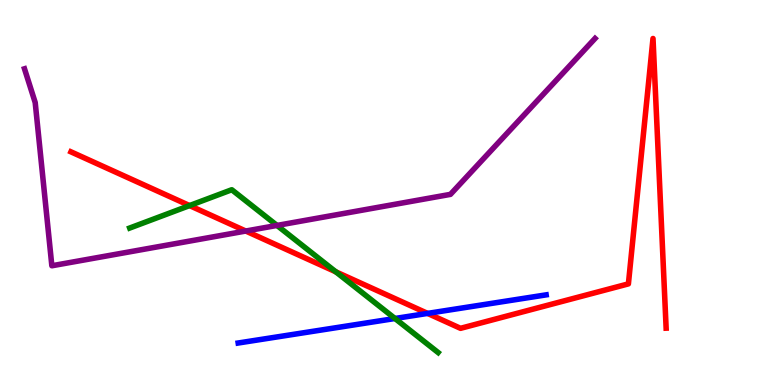[{'lines': ['blue', 'red'], 'intersections': [{'x': 5.52, 'y': 1.86}]}, {'lines': ['green', 'red'], 'intersections': [{'x': 2.45, 'y': 4.66}, {'x': 4.33, 'y': 2.94}]}, {'lines': ['purple', 'red'], 'intersections': [{'x': 3.17, 'y': 4.0}]}, {'lines': ['blue', 'green'], 'intersections': [{'x': 5.1, 'y': 1.73}]}, {'lines': ['blue', 'purple'], 'intersections': []}, {'lines': ['green', 'purple'], 'intersections': [{'x': 3.57, 'y': 4.14}]}]